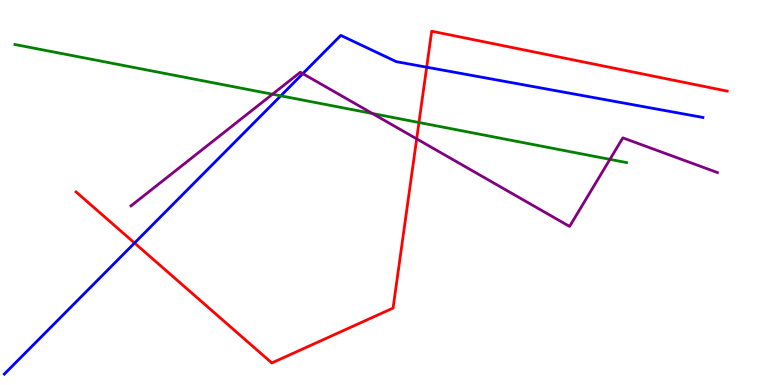[{'lines': ['blue', 'red'], 'intersections': [{'x': 1.74, 'y': 3.69}, {'x': 5.51, 'y': 8.25}]}, {'lines': ['green', 'red'], 'intersections': [{'x': 5.41, 'y': 6.82}]}, {'lines': ['purple', 'red'], 'intersections': [{'x': 5.38, 'y': 6.39}]}, {'lines': ['blue', 'green'], 'intersections': [{'x': 3.62, 'y': 7.51}]}, {'lines': ['blue', 'purple'], 'intersections': [{'x': 3.91, 'y': 8.09}]}, {'lines': ['green', 'purple'], 'intersections': [{'x': 3.52, 'y': 7.55}, {'x': 4.81, 'y': 7.05}, {'x': 7.87, 'y': 5.86}]}]